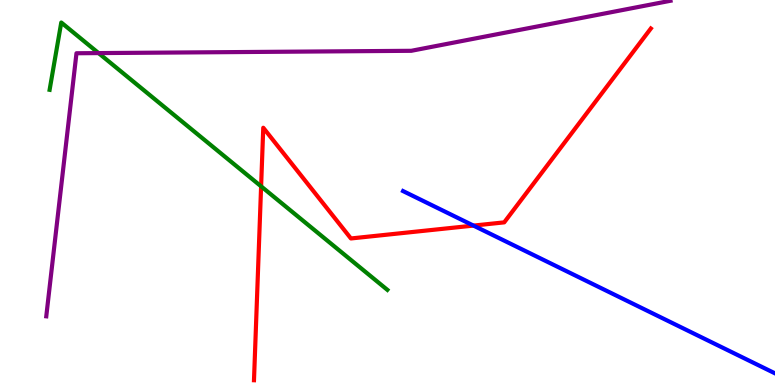[{'lines': ['blue', 'red'], 'intersections': [{'x': 6.11, 'y': 4.14}]}, {'lines': ['green', 'red'], 'intersections': [{'x': 3.37, 'y': 5.16}]}, {'lines': ['purple', 'red'], 'intersections': []}, {'lines': ['blue', 'green'], 'intersections': []}, {'lines': ['blue', 'purple'], 'intersections': []}, {'lines': ['green', 'purple'], 'intersections': [{'x': 1.27, 'y': 8.62}]}]